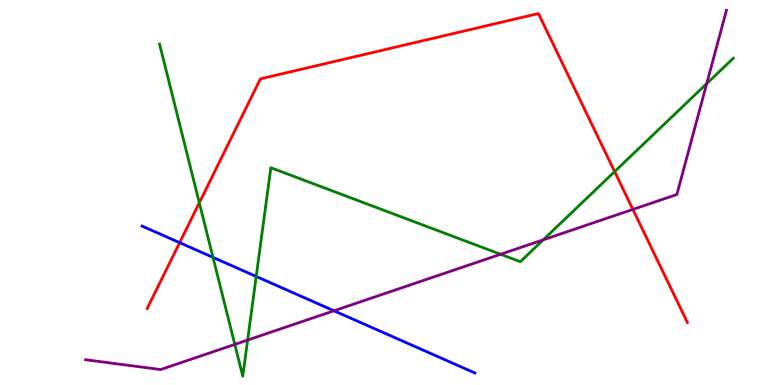[{'lines': ['blue', 'red'], 'intersections': [{'x': 2.32, 'y': 3.7}]}, {'lines': ['green', 'red'], 'intersections': [{'x': 2.57, 'y': 4.73}, {'x': 7.93, 'y': 5.54}]}, {'lines': ['purple', 'red'], 'intersections': [{'x': 8.17, 'y': 4.56}]}, {'lines': ['blue', 'green'], 'intersections': [{'x': 2.75, 'y': 3.31}, {'x': 3.31, 'y': 2.82}]}, {'lines': ['blue', 'purple'], 'intersections': [{'x': 4.31, 'y': 1.93}]}, {'lines': ['green', 'purple'], 'intersections': [{'x': 3.03, 'y': 1.05}, {'x': 3.2, 'y': 1.17}, {'x': 6.46, 'y': 3.4}, {'x': 7.01, 'y': 3.77}, {'x': 9.12, 'y': 7.83}]}]